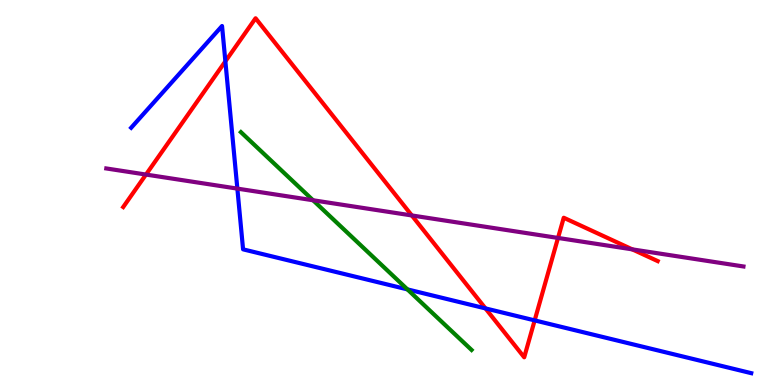[{'lines': ['blue', 'red'], 'intersections': [{'x': 2.91, 'y': 8.41}, {'x': 6.26, 'y': 1.99}, {'x': 6.9, 'y': 1.68}]}, {'lines': ['green', 'red'], 'intersections': []}, {'lines': ['purple', 'red'], 'intersections': [{'x': 1.88, 'y': 5.47}, {'x': 5.31, 'y': 4.4}, {'x': 7.2, 'y': 3.82}, {'x': 8.16, 'y': 3.52}]}, {'lines': ['blue', 'green'], 'intersections': [{'x': 5.26, 'y': 2.48}]}, {'lines': ['blue', 'purple'], 'intersections': [{'x': 3.06, 'y': 5.1}]}, {'lines': ['green', 'purple'], 'intersections': [{'x': 4.04, 'y': 4.8}]}]